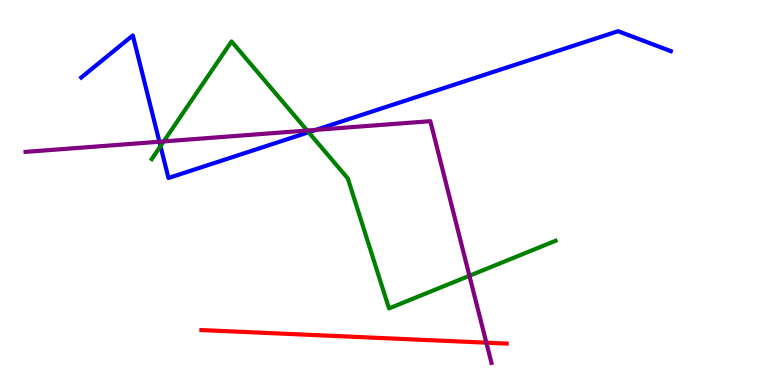[{'lines': ['blue', 'red'], 'intersections': []}, {'lines': ['green', 'red'], 'intersections': []}, {'lines': ['purple', 'red'], 'intersections': [{'x': 6.28, 'y': 1.1}]}, {'lines': ['blue', 'green'], 'intersections': [{'x': 2.07, 'y': 6.2}, {'x': 3.98, 'y': 6.56}]}, {'lines': ['blue', 'purple'], 'intersections': [{'x': 2.06, 'y': 6.32}, {'x': 4.08, 'y': 6.63}]}, {'lines': ['green', 'purple'], 'intersections': [{'x': 2.11, 'y': 6.33}, {'x': 3.96, 'y': 6.61}, {'x': 6.06, 'y': 2.84}]}]